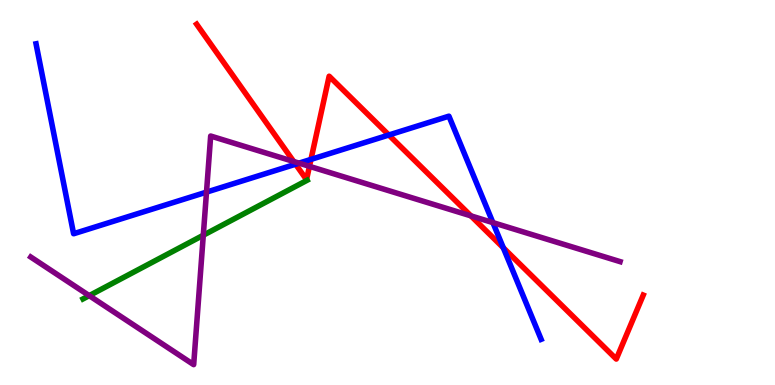[{'lines': ['blue', 'red'], 'intersections': [{'x': 3.81, 'y': 5.73}, {'x': 4.01, 'y': 5.86}, {'x': 5.02, 'y': 6.49}, {'x': 6.49, 'y': 3.56}]}, {'lines': ['green', 'red'], 'intersections': []}, {'lines': ['purple', 'red'], 'intersections': [{'x': 3.79, 'y': 5.81}, {'x': 3.99, 'y': 5.68}, {'x': 6.08, 'y': 4.39}]}, {'lines': ['blue', 'green'], 'intersections': []}, {'lines': ['blue', 'purple'], 'intersections': [{'x': 2.66, 'y': 5.01}, {'x': 3.86, 'y': 5.76}, {'x': 6.36, 'y': 4.22}]}, {'lines': ['green', 'purple'], 'intersections': [{'x': 1.15, 'y': 2.32}, {'x': 2.62, 'y': 3.89}]}]